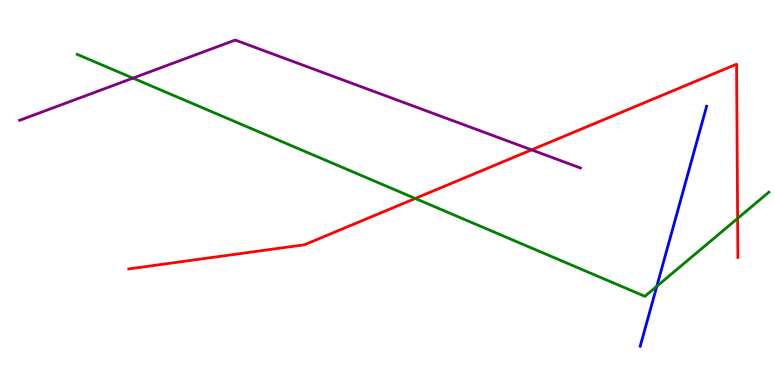[{'lines': ['blue', 'red'], 'intersections': []}, {'lines': ['green', 'red'], 'intersections': [{'x': 5.36, 'y': 4.85}, {'x': 9.52, 'y': 4.33}]}, {'lines': ['purple', 'red'], 'intersections': [{'x': 6.86, 'y': 6.11}]}, {'lines': ['blue', 'green'], 'intersections': [{'x': 8.47, 'y': 2.56}]}, {'lines': ['blue', 'purple'], 'intersections': []}, {'lines': ['green', 'purple'], 'intersections': [{'x': 1.72, 'y': 7.97}]}]